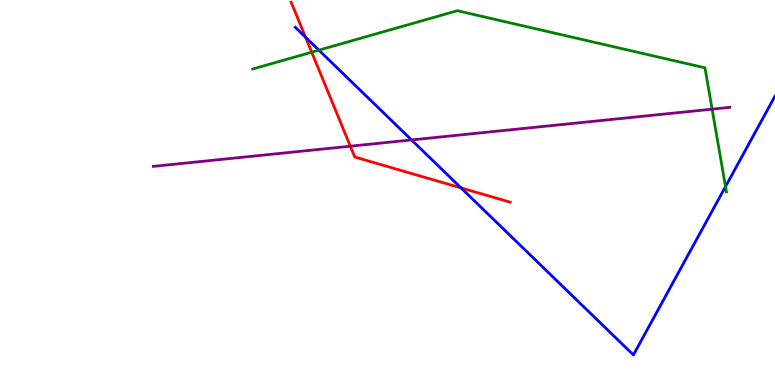[{'lines': ['blue', 'red'], 'intersections': [{'x': 3.94, 'y': 9.03}, {'x': 5.95, 'y': 5.12}]}, {'lines': ['green', 'red'], 'intersections': [{'x': 4.02, 'y': 8.64}]}, {'lines': ['purple', 'red'], 'intersections': [{'x': 4.52, 'y': 6.2}]}, {'lines': ['blue', 'green'], 'intersections': [{'x': 4.11, 'y': 8.7}, {'x': 9.36, 'y': 5.15}]}, {'lines': ['blue', 'purple'], 'intersections': [{'x': 5.31, 'y': 6.37}]}, {'lines': ['green', 'purple'], 'intersections': [{'x': 9.19, 'y': 7.16}]}]